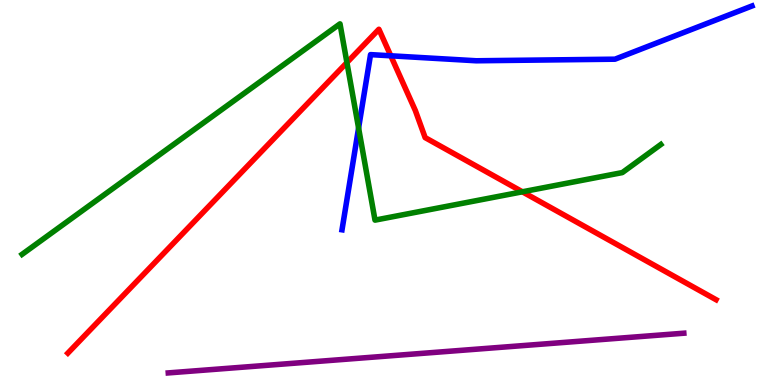[{'lines': ['blue', 'red'], 'intersections': [{'x': 5.04, 'y': 8.55}]}, {'lines': ['green', 'red'], 'intersections': [{'x': 4.48, 'y': 8.37}, {'x': 6.74, 'y': 5.02}]}, {'lines': ['purple', 'red'], 'intersections': []}, {'lines': ['blue', 'green'], 'intersections': [{'x': 4.63, 'y': 6.67}]}, {'lines': ['blue', 'purple'], 'intersections': []}, {'lines': ['green', 'purple'], 'intersections': []}]